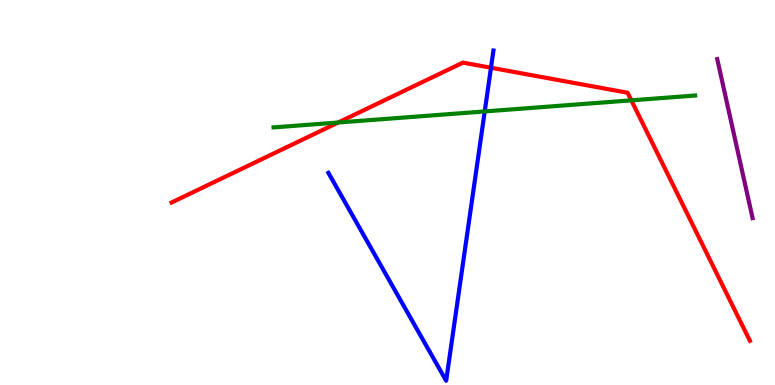[{'lines': ['blue', 'red'], 'intersections': [{'x': 6.34, 'y': 8.24}]}, {'lines': ['green', 'red'], 'intersections': [{'x': 4.36, 'y': 6.82}, {'x': 8.15, 'y': 7.39}]}, {'lines': ['purple', 'red'], 'intersections': []}, {'lines': ['blue', 'green'], 'intersections': [{'x': 6.25, 'y': 7.11}]}, {'lines': ['blue', 'purple'], 'intersections': []}, {'lines': ['green', 'purple'], 'intersections': []}]